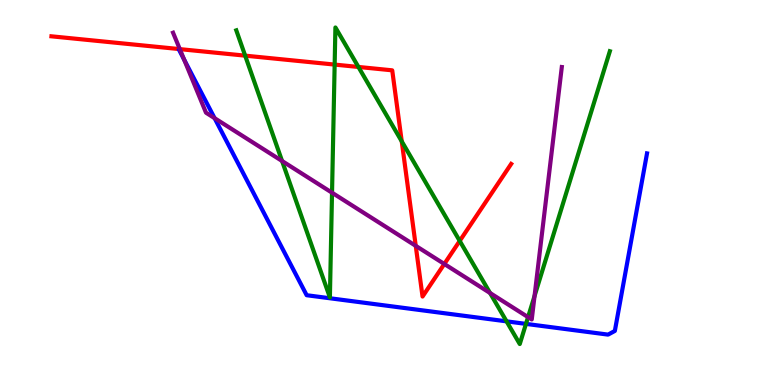[{'lines': ['blue', 'red'], 'intersections': []}, {'lines': ['green', 'red'], 'intersections': [{'x': 3.16, 'y': 8.55}, {'x': 4.32, 'y': 8.32}, {'x': 4.62, 'y': 8.26}, {'x': 5.18, 'y': 6.33}, {'x': 5.93, 'y': 3.74}]}, {'lines': ['purple', 'red'], 'intersections': [{'x': 2.32, 'y': 8.72}, {'x': 5.36, 'y': 3.61}, {'x': 5.73, 'y': 3.14}]}, {'lines': ['blue', 'green'], 'intersections': [{'x': 6.54, 'y': 1.65}, {'x': 6.79, 'y': 1.59}]}, {'lines': ['blue', 'purple'], 'intersections': [{'x': 2.38, 'y': 8.45}, {'x': 2.77, 'y': 6.93}]}, {'lines': ['green', 'purple'], 'intersections': [{'x': 3.64, 'y': 5.82}, {'x': 4.28, 'y': 4.99}, {'x': 6.32, 'y': 2.39}, {'x': 6.81, 'y': 1.76}, {'x': 6.9, 'y': 2.31}]}]